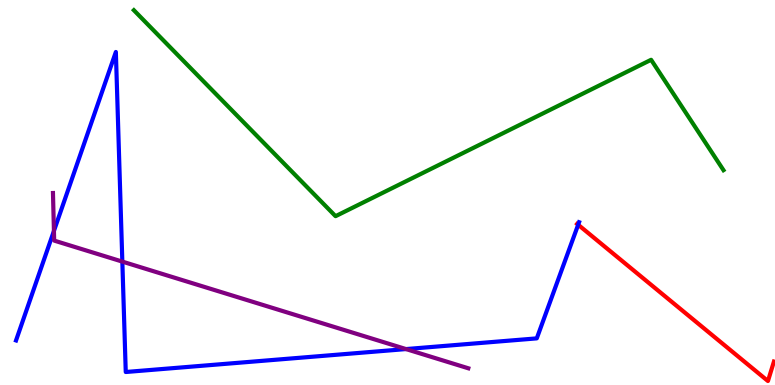[{'lines': ['blue', 'red'], 'intersections': [{'x': 7.46, 'y': 4.16}]}, {'lines': ['green', 'red'], 'intersections': []}, {'lines': ['purple', 'red'], 'intersections': []}, {'lines': ['blue', 'green'], 'intersections': []}, {'lines': ['blue', 'purple'], 'intersections': [{'x': 0.696, 'y': 4.0}, {'x': 1.58, 'y': 3.2}, {'x': 5.24, 'y': 0.933}]}, {'lines': ['green', 'purple'], 'intersections': []}]